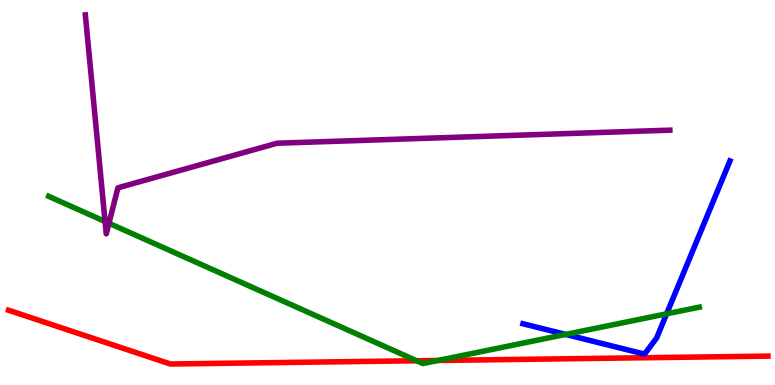[{'lines': ['blue', 'red'], 'intersections': []}, {'lines': ['green', 'red'], 'intersections': [{'x': 5.38, 'y': 0.63}, {'x': 5.65, 'y': 0.637}]}, {'lines': ['purple', 'red'], 'intersections': []}, {'lines': ['blue', 'green'], 'intersections': [{'x': 7.3, 'y': 1.31}, {'x': 8.6, 'y': 1.85}]}, {'lines': ['blue', 'purple'], 'intersections': []}, {'lines': ['green', 'purple'], 'intersections': [{'x': 1.36, 'y': 4.25}, {'x': 1.41, 'y': 4.2}]}]